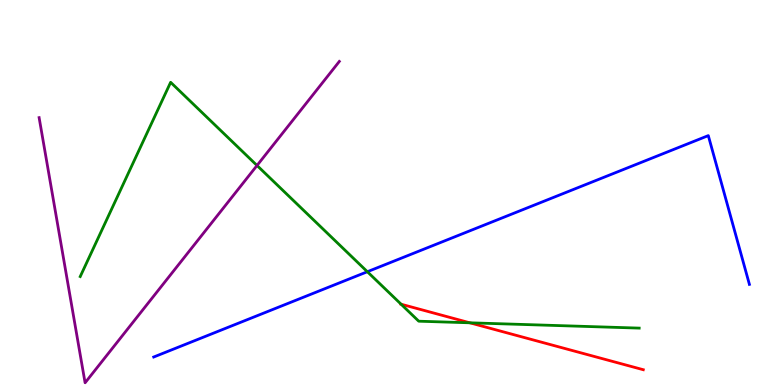[{'lines': ['blue', 'red'], 'intersections': []}, {'lines': ['green', 'red'], 'intersections': [{'x': 5.18, 'y': 2.1}, {'x': 6.06, 'y': 1.62}]}, {'lines': ['purple', 'red'], 'intersections': []}, {'lines': ['blue', 'green'], 'intersections': [{'x': 4.74, 'y': 2.94}]}, {'lines': ['blue', 'purple'], 'intersections': []}, {'lines': ['green', 'purple'], 'intersections': [{'x': 3.32, 'y': 5.7}]}]